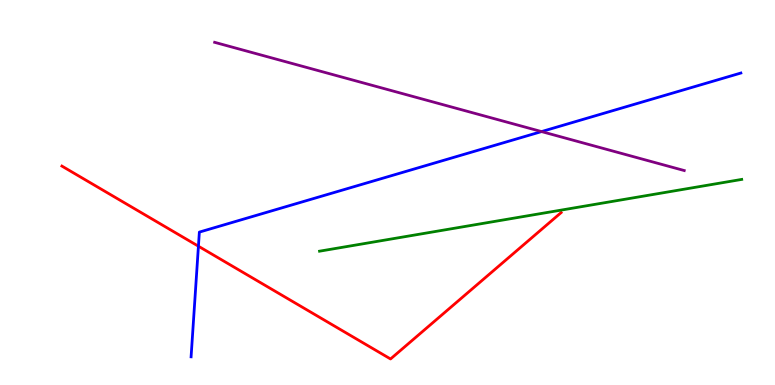[{'lines': ['blue', 'red'], 'intersections': [{'x': 2.56, 'y': 3.6}]}, {'lines': ['green', 'red'], 'intersections': []}, {'lines': ['purple', 'red'], 'intersections': []}, {'lines': ['blue', 'green'], 'intersections': []}, {'lines': ['blue', 'purple'], 'intersections': [{'x': 6.99, 'y': 6.58}]}, {'lines': ['green', 'purple'], 'intersections': []}]